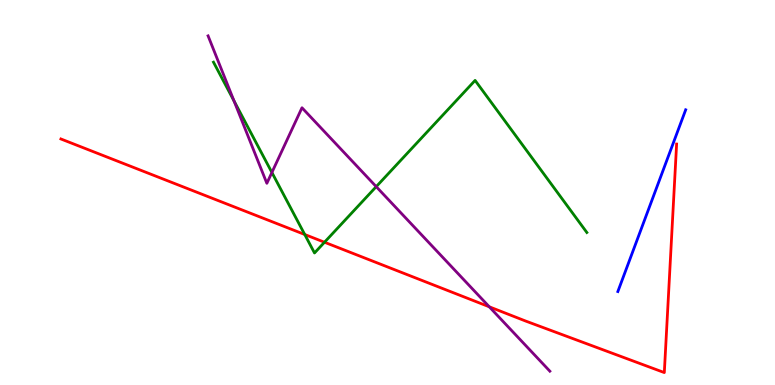[{'lines': ['blue', 'red'], 'intersections': []}, {'lines': ['green', 'red'], 'intersections': [{'x': 3.93, 'y': 3.91}, {'x': 4.19, 'y': 3.71}]}, {'lines': ['purple', 'red'], 'intersections': [{'x': 6.31, 'y': 2.03}]}, {'lines': ['blue', 'green'], 'intersections': []}, {'lines': ['blue', 'purple'], 'intersections': []}, {'lines': ['green', 'purple'], 'intersections': [{'x': 3.02, 'y': 7.38}, {'x': 3.51, 'y': 5.52}, {'x': 4.85, 'y': 5.15}]}]